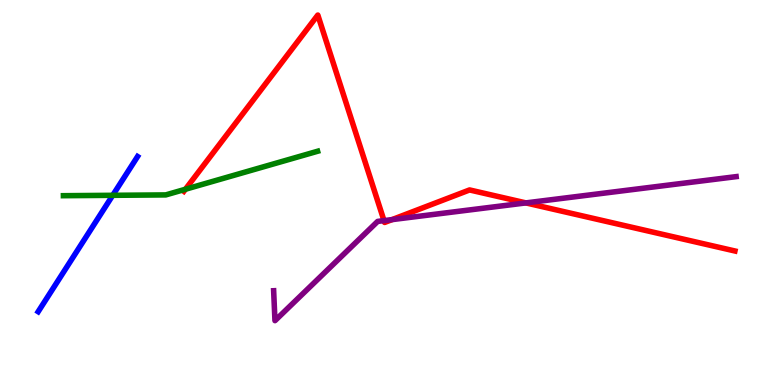[{'lines': ['blue', 'red'], 'intersections': []}, {'lines': ['green', 'red'], 'intersections': [{'x': 2.39, 'y': 5.08}]}, {'lines': ['purple', 'red'], 'intersections': [{'x': 4.95, 'y': 4.27}, {'x': 5.06, 'y': 4.3}, {'x': 6.79, 'y': 4.73}]}, {'lines': ['blue', 'green'], 'intersections': [{'x': 1.45, 'y': 4.93}]}, {'lines': ['blue', 'purple'], 'intersections': []}, {'lines': ['green', 'purple'], 'intersections': []}]